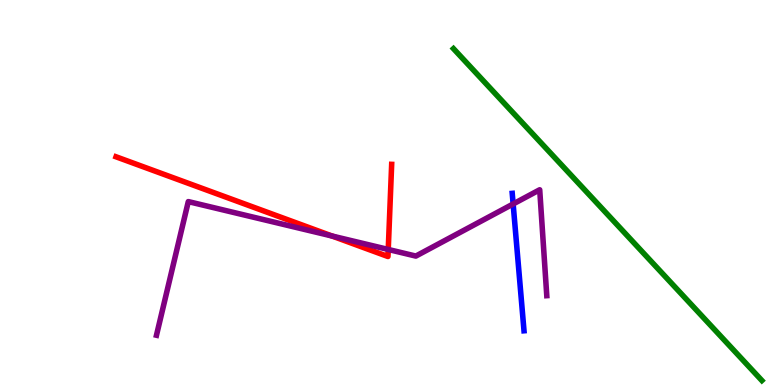[{'lines': ['blue', 'red'], 'intersections': []}, {'lines': ['green', 'red'], 'intersections': []}, {'lines': ['purple', 'red'], 'intersections': [{'x': 4.29, 'y': 3.87}, {'x': 5.01, 'y': 3.52}]}, {'lines': ['blue', 'green'], 'intersections': []}, {'lines': ['blue', 'purple'], 'intersections': [{'x': 6.62, 'y': 4.7}]}, {'lines': ['green', 'purple'], 'intersections': []}]